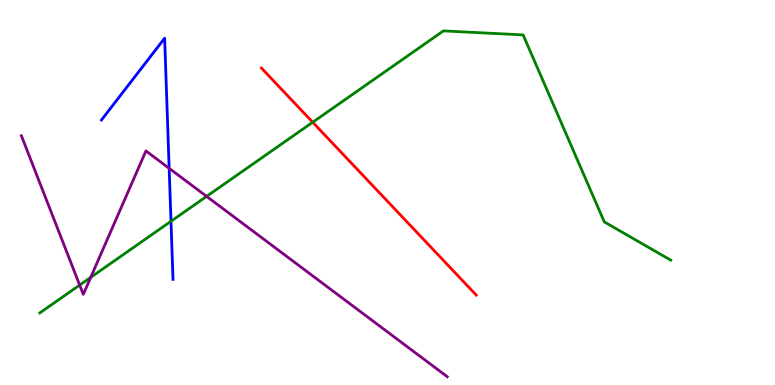[{'lines': ['blue', 'red'], 'intersections': []}, {'lines': ['green', 'red'], 'intersections': [{'x': 4.03, 'y': 6.82}]}, {'lines': ['purple', 'red'], 'intersections': []}, {'lines': ['blue', 'green'], 'intersections': [{'x': 2.21, 'y': 4.25}]}, {'lines': ['blue', 'purple'], 'intersections': [{'x': 2.18, 'y': 5.63}]}, {'lines': ['green', 'purple'], 'intersections': [{'x': 1.03, 'y': 2.6}, {'x': 1.17, 'y': 2.8}, {'x': 2.67, 'y': 4.9}]}]